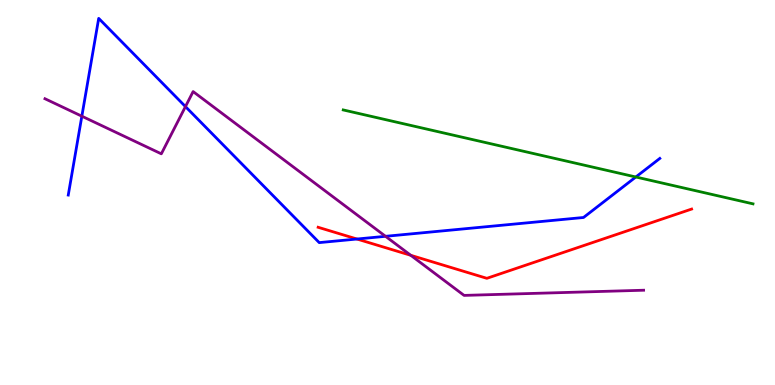[{'lines': ['blue', 'red'], 'intersections': [{'x': 4.61, 'y': 3.79}]}, {'lines': ['green', 'red'], 'intersections': []}, {'lines': ['purple', 'red'], 'intersections': [{'x': 5.3, 'y': 3.37}]}, {'lines': ['blue', 'green'], 'intersections': [{'x': 8.2, 'y': 5.4}]}, {'lines': ['blue', 'purple'], 'intersections': [{'x': 1.06, 'y': 6.98}, {'x': 2.39, 'y': 7.23}, {'x': 4.97, 'y': 3.86}]}, {'lines': ['green', 'purple'], 'intersections': []}]